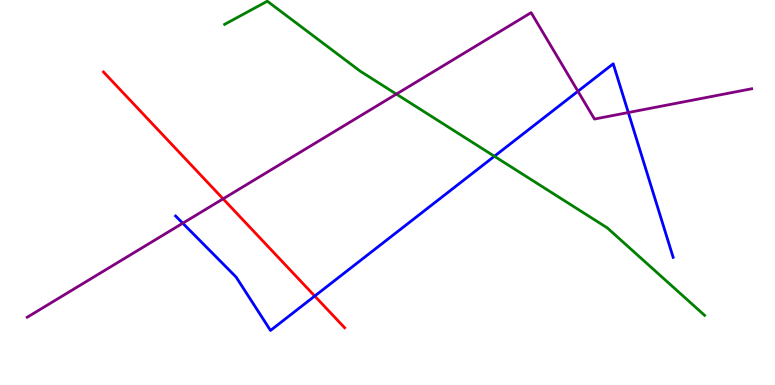[{'lines': ['blue', 'red'], 'intersections': [{'x': 4.06, 'y': 2.31}]}, {'lines': ['green', 'red'], 'intersections': []}, {'lines': ['purple', 'red'], 'intersections': [{'x': 2.88, 'y': 4.84}]}, {'lines': ['blue', 'green'], 'intersections': [{'x': 6.38, 'y': 5.94}]}, {'lines': ['blue', 'purple'], 'intersections': [{'x': 2.36, 'y': 4.2}, {'x': 7.46, 'y': 7.63}, {'x': 8.11, 'y': 7.08}]}, {'lines': ['green', 'purple'], 'intersections': [{'x': 5.11, 'y': 7.56}]}]